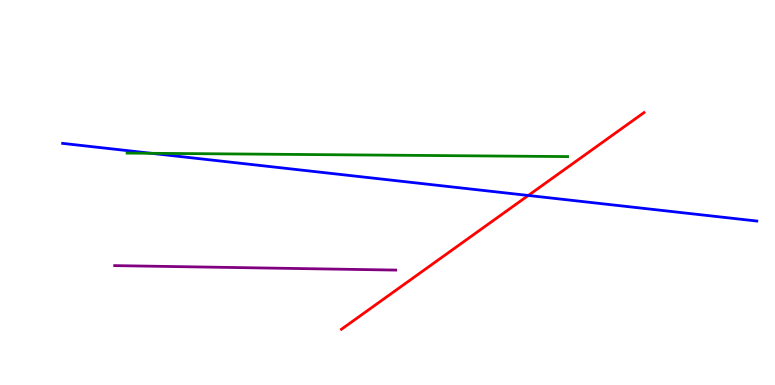[{'lines': ['blue', 'red'], 'intersections': [{'x': 6.82, 'y': 4.92}]}, {'lines': ['green', 'red'], 'intersections': []}, {'lines': ['purple', 'red'], 'intersections': []}, {'lines': ['blue', 'green'], 'intersections': [{'x': 1.95, 'y': 6.02}]}, {'lines': ['blue', 'purple'], 'intersections': []}, {'lines': ['green', 'purple'], 'intersections': []}]